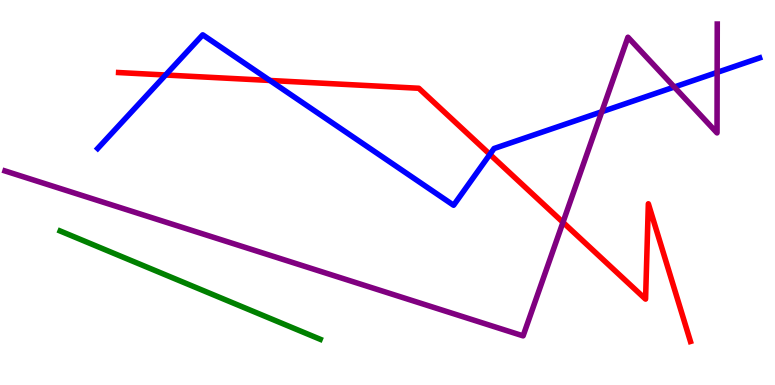[{'lines': ['blue', 'red'], 'intersections': [{'x': 2.14, 'y': 8.05}, {'x': 3.48, 'y': 7.91}, {'x': 6.32, 'y': 5.99}]}, {'lines': ['green', 'red'], 'intersections': []}, {'lines': ['purple', 'red'], 'intersections': [{'x': 7.26, 'y': 4.23}]}, {'lines': ['blue', 'green'], 'intersections': []}, {'lines': ['blue', 'purple'], 'intersections': [{'x': 7.76, 'y': 7.1}, {'x': 8.7, 'y': 7.74}, {'x': 9.25, 'y': 8.12}]}, {'lines': ['green', 'purple'], 'intersections': []}]